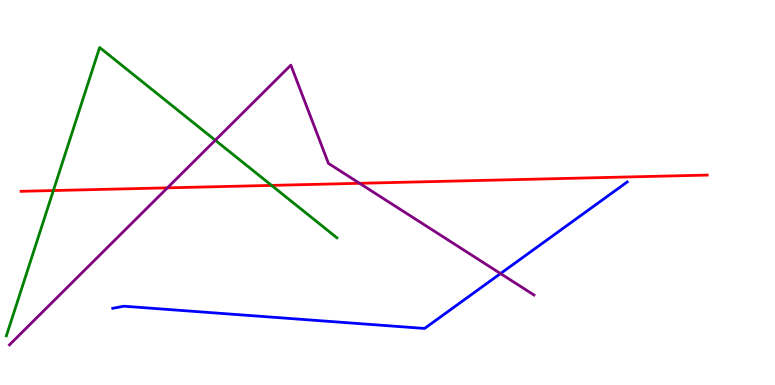[{'lines': ['blue', 'red'], 'intersections': []}, {'lines': ['green', 'red'], 'intersections': [{'x': 0.688, 'y': 5.05}, {'x': 3.5, 'y': 5.18}]}, {'lines': ['purple', 'red'], 'intersections': [{'x': 2.16, 'y': 5.12}, {'x': 4.64, 'y': 5.24}]}, {'lines': ['blue', 'green'], 'intersections': []}, {'lines': ['blue', 'purple'], 'intersections': [{'x': 6.46, 'y': 2.89}]}, {'lines': ['green', 'purple'], 'intersections': [{'x': 2.78, 'y': 6.36}]}]